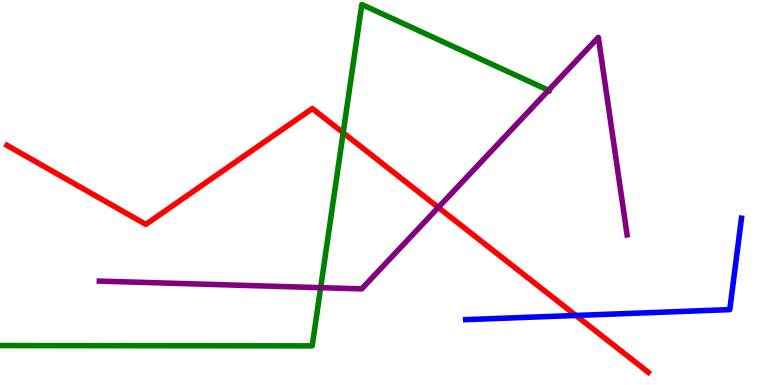[{'lines': ['blue', 'red'], 'intersections': [{'x': 7.43, 'y': 1.81}]}, {'lines': ['green', 'red'], 'intersections': [{'x': 4.43, 'y': 6.55}]}, {'lines': ['purple', 'red'], 'intersections': [{'x': 5.66, 'y': 4.61}]}, {'lines': ['blue', 'green'], 'intersections': []}, {'lines': ['blue', 'purple'], 'intersections': []}, {'lines': ['green', 'purple'], 'intersections': [{'x': 4.14, 'y': 2.53}, {'x': 7.08, 'y': 7.65}]}]